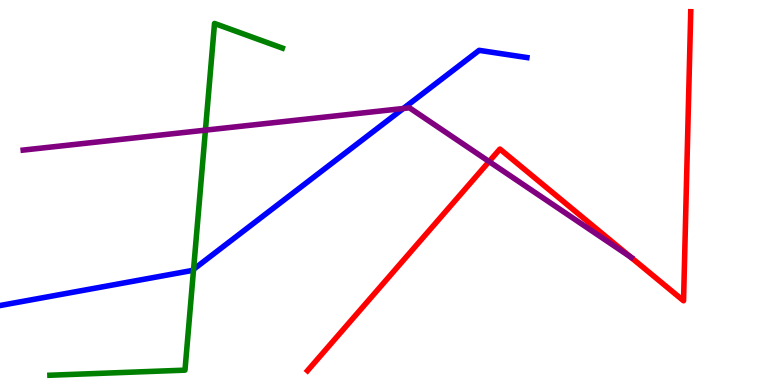[{'lines': ['blue', 'red'], 'intersections': []}, {'lines': ['green', 'red'], 'intersections': []}, {'lines': ['purple', 'red'], 'intersections': [{'x': 6.31, 'y': 5.8}, {'x': 8.13, 'y': 3.33}]}, {'lines': ['blue', 'green'], 'intersections': [{'x': 2.5, 'y': 3.0}]}, {'lines': ['blue', 'purple'], 'intersections': [{'x': 5.2, 'y': 7.18}]}, {'lines': ['green', 'purple'], 'intersections': [{'x': 2.65, 'y': 6.62}]}]